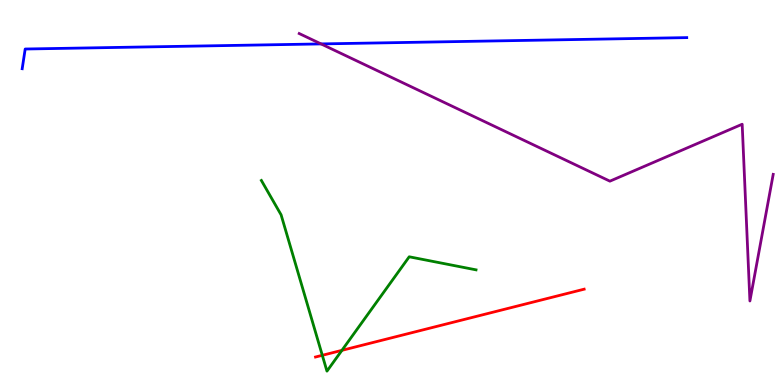[{'lines': ['blue', 'red'], 'intersections': []}, {'lines': ['green', 'red'], 'intersections': [{'x': 4.16, 'y': 0.771}, {'x': 4.41, 'y': 0.9}]}, {'lines': ['purple', 'red'], 'intersections': []}, {'lines': ['blue', 'green'], 'intersections': []}, {'lines': ['blue', 'purple'], 'intersections': [{'x': 4.14, 'y': 8.86}]}, {'lines': ['green', 'purple'], 'intersections': []}]